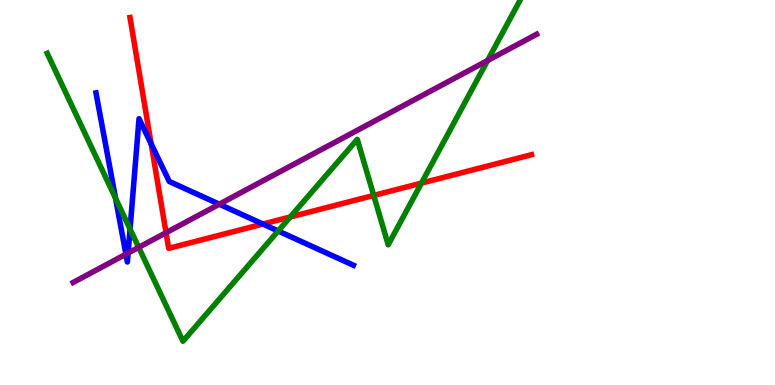[{'lines': ['blue', 'red'], 'intersections': [{'x': 1.95, 'y': 6.26}, {'x': 3.39, 'y': 4.18}]}, {'lines': ['green', 'red'], 'intersections': [{'x': 3.75, 'y': 4.36}, {'x': 4.82, 'y': 4.92}, {'x': 5.44, 'y': 5.24}]}, {'lines': ['purple', 'red'], 'intersections': [{'x': 2.14, 'y': 3.96}]}, {'lines': ['blue', 'green'], 'intersections': [{'x': 1.49, 'y': 4.85}, {'x': 1.68, 'y': 4.05}, {'x': 3.59, 'y': 4.0}]}, {'lines': ['blue', 'purple'], 'intersections': [{'x': 1.62, 'y': 3.4}, {'x': 1.65, 'y': 3.43}, {'x': 2.83, 'y': 4.7}]}, {'lines': ['green', 'purple'], 'intersections': [{'x': 1.79, 'y': 3.57}, {'x': 6.29, 'y': 8.43}]}]